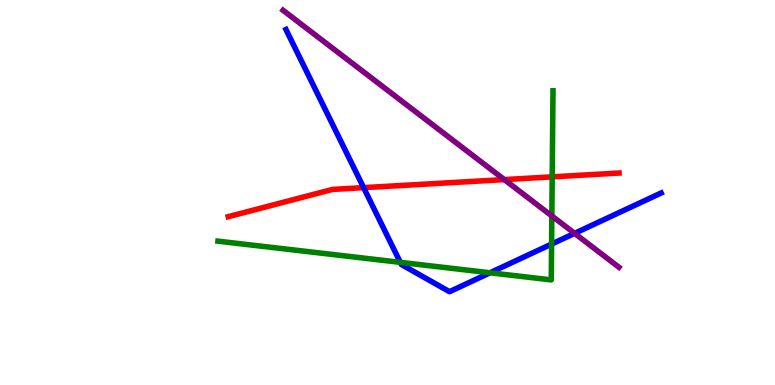[{'lines': ['blue', 'red'], 'intersections': [{'x': 4.69, 'y': 5.13}]}, {'lines': ['green', 'red'], 'intersections': [{'x': 7.13, 'y': 5.41}]}, {'lines': ['purple', 'red'], 'intersections': [{'x': 6.51, 'y': 5.34}]}, {'lines': ['blue', 'green'], 'intersections': [{'x': 5.17, 'y': 3.19}, {'x': 6.32, 'y': 2.91}, {'x': 7.12, 'y': 3.66}]}, {'lines': ['blue', 'purple'], 'intersections': [{'x': 7.41, 'y': 3.94}]}, {'lines': ['green', 'purple'], 'intersections': [{'x': 7.12, 'y': 4.39}]}]